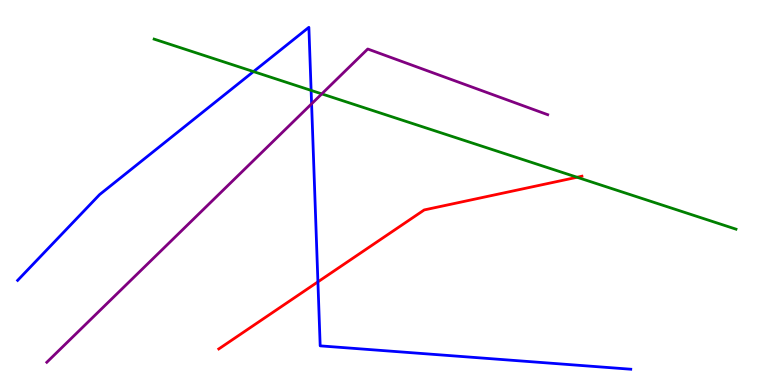[{'lines': ['blue', 'red'], 'intersections': [{'x': 4.1, 'y': 2.68}]}, {'lines': ['green', 'red'], 'intersections': [{'x': 7.45, 'y': 5.4}]}, {'lines': ['purple', 'red'], 'intersections': []}, {'lines': ['blue', 'green'], 'intersections': [{'x': 3.27, 'y': 8.14}, {'x': 4.01, 'y': 7.65}]}, {'lines': ['blue', 'purple'], 'intersections': [{'x': 4.02, 'y': 7.3}]}, {'lines': ['green', 'purple'], 'intersections': [{'x': 4.15, 'y': 7.56}]}]